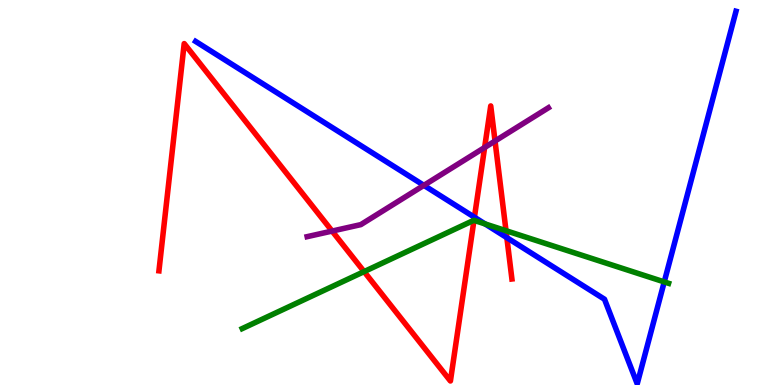[{'lines': ['blue', 'red'], 'intersections': [{'x': 6.12, 'y': 4.36}, {'x': 6.54, 'y': 3.83}]}, {'lines': ['green', 'red'], 'intersections': [{'x': 4.7, 'y': 2.95}, {'x': 6.12, 'y': 4.28}, {'x': 6.53, 'y': 4.01}]}, {'lines': ['purple', 'red'], 'intersections': [{'x': 4.29, 'y': 4.0}, {'x': 6.25, 'y': 6.17}, {'x': 6.39, 'y': 6.34}]}, {'lines': ['blue', 'green'], 'intersections': [{'x': 6.26, 'y': 4.18}, {'x': 8.57, 'y': 2.68}]}, {'lines': ['blue', 'purple'], 'intersections': [{'x': 5.47, 'y': 5.19}]}, {'lines': ['green', 'purple'], 'intersections': []}]